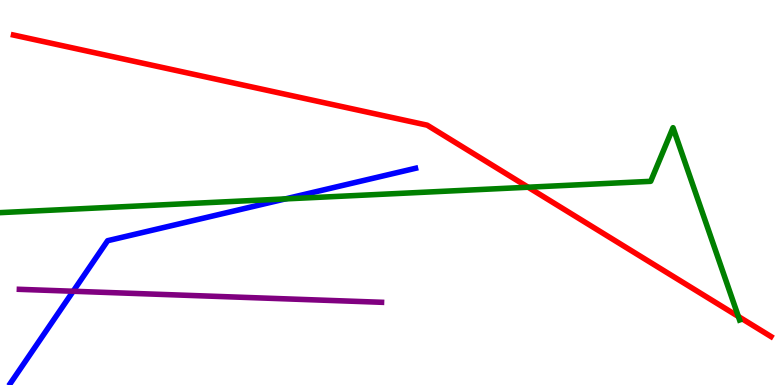[{'lines': ['blue', 'red'], 'intersections': []}, {'lines': ['green', 'red'], 'intersections': [{'x': 6.81, 'y': 5.14}, {'x': 9.53, 'y': 1.78}]}, {'lines': ['purple', 'red'], 'intersections': []}, {'lines': ['blue', 'green'], 'intersections': [{'x': 3.68, 'y': 4.83}]}, {'lines': ['blue', 'purple'], 'intersections': [{'x': 0.944, 'y': 2.44}]}, {'lines': ['green', 'purple'], 'intersections': []}]